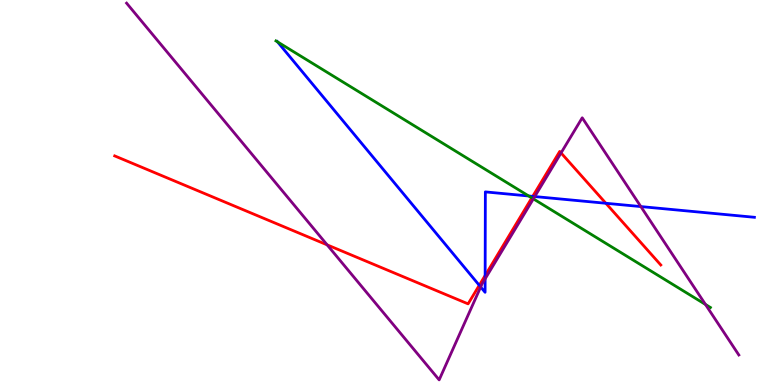[{'lines': ['blue', 'red'], 'intersections': [{'x': 6.18, 'y': 2.59}, {'x': 6.26, 'y': 2.84}, {'x': 6.87, 'y': 4.9}, {'x': 7.82, 'y': 4.72}]}, {'lines': ['green', 'red'], 'intersections': [{'x': 6.86, 'y': 4.86}]}, {'lines': ['purple', 'red'], 'intersections': [{'x': 4.22, 'y': 3.64}, {'x': 7.24, 'y': 6.03}]}, {'lines': ['blue', 'green'], 'intersections': [{'x': 3.58, 'y': 8.91}, {'x': 6.82, 'y': 4.91}]}, {'lines': ['blue', 'purple'], 'intersections': [{'x': 6.2, 'y': 2.55}, {'x': 6.26, 'y': 2.76}, {'x': 6.9, 'y': 4.89}, {'x': 8.27, 'y': 4.63}]}, {'lines': ['green', 'purple'], 'intersections': [{'x': 6.88, 'y': 4.84}, {'x': 9.1, 'y': 2.09}]}]